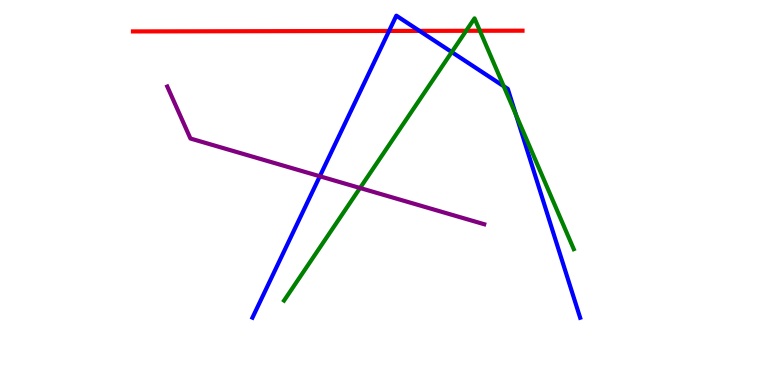[{'lines': ['blue', 'red'], 'intersections': [{'x': 5.02, 'y': 9.2}, {'x': 5.41, 'y': 9.2}]}, {'lines': ['green', 'red'], 'intersections': [{'x': 6.01, 'y': 9.2}, {'x': 6.19, 'y': 9.2}]}, {'lines': ['purple', 'red'], 'intersections': []}, {'lines': ['blue', 'green'], 'intersections': [{'x': 5.83, 'y': 8.65}, {'x': 6.5, 'y': 7.76}, {'x': 6.66, 'y': 7.02}]}, {'lines': ['blue', 'purple'], 'intersections': [{'x': 4.13, 'y': 5.42}]}, {'lines': ['green', 'purple'], 'intersections': [{'x': 4.65, 'y': 5.12}]}]